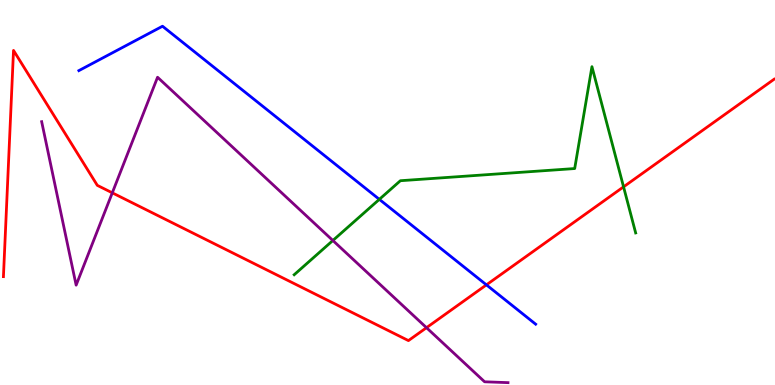[{'lines': ['blue', 'red'], 'intersections': [{'x': 6.28, 'y': 2.6}]}, {'lines': ['green', 'red'], 'intersections': [{'x': 8.05, 'y': 5.15}]}, {'lines': ['purple', 'red'], 'intersections': [{'x': 1.45, 'y': 4.99}, {'x': 5.5, 'y': 1.49}]}, {'lines': ['blue', 'green'], 'intersections': [{'x': 4.89, 'y': 4.82}]}, {'lines': ['blue', 'purple'], 'intersections': []}, {'lines': ['green', 'purple'], 'intersections': [{'x': 4.3, 'y': 3.75}]}]